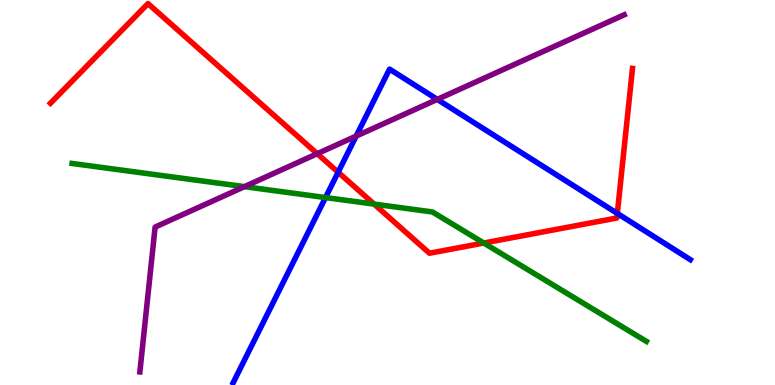[{'lines': ['blue', 'red'], 'intersections': [{'x': 4.36, 'y': 5.53}, {'x': 7.97, 'y': 4.46}]}, {'lines': ['green', 'red'], 'intersections': [{'x': 4.83, 'y': 4.7}, {'x': 6.24, 'y': 3.69}]}, {'lines': ['purple', 'red'], 'intersections': [{'x': 4.09, 'y': 6.01}]}, {'lines': ['blue', 'green'], 'intersections': [{'x': 4.2, 'y': 4.87}]}, {'lines': ['blue', 'purple'], 'intersections': [{'x': 4.6, 'y': 6.47}, {'x': 5.64, 'y': 7.42}]}, {'lines': ['green', 'purple'], 'intersections': [{'x': 3.15, 'y': 5.15}]}]